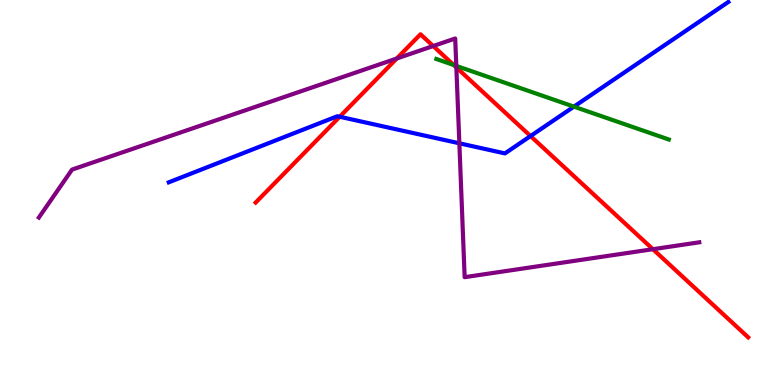[{'lines': ['blue', 'red'], 'intersections': [{'x': 4.38, 'y': 6.97}, {'x': 6.85, 'y': 6.47}]}, {'lines': ['green', 'red'], 'intersections': [{'x': 5.85, 'y': 8.31}]}, {'lines': ['purple', 'red'], 'intersections': [{'x': 5.12, 'y': 8.48}, {'x': 5.59, 'y': 8.8}, {'x': 5.89, 'y': 8.25}, {'x': 8.42, 'y': 3.53}]}, {'lines': ['blue', 'green'], 'intersections': [{'x': 7.41, 'y': 7.23}]}, {'lines': ['blue', 'purple'], 'intersections': [{'x': 5.93, 'y': 6.28}]}, {'lines': ['green', 'purple'], 'intersections': [{'x': 5.89, 'y': 8.29}]}]